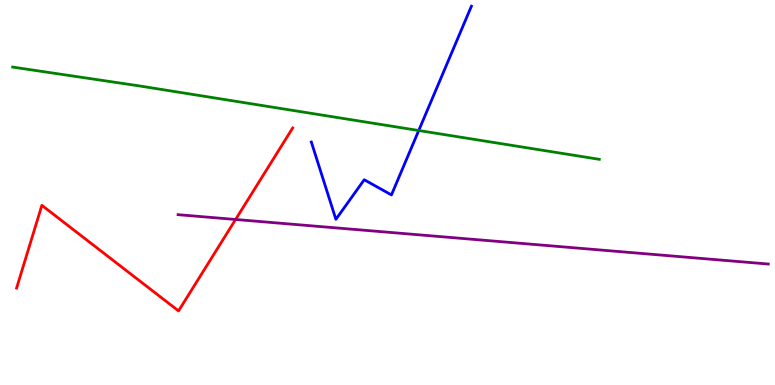[{'lines': ['blue', 'red'], 'intersections': []}, {'lines': ['green', 'red'], 'intersections': []}, {'lines': ['purple', 'red'], 'intersections': [{'x': 3.04, 'y': 4.3}]}, {'lines': ['blue', 'green'], 'intersections': [{'x': 5.4, 'y': 6.61}]}, {'lines': ['blue', 'purple'], 'intersections': []}, {'lines': ['green', 'purple'], 'intersections': []}]